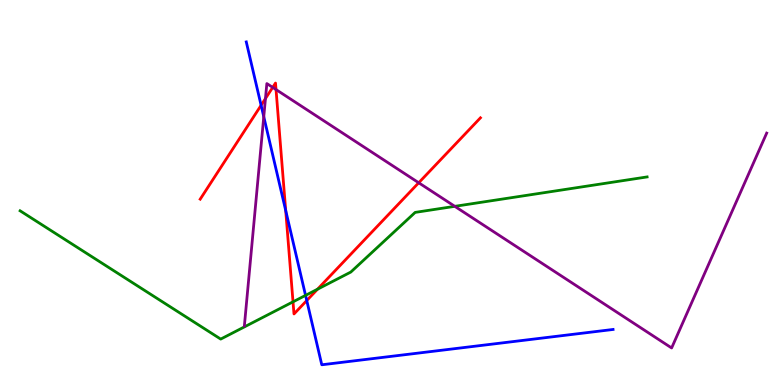[{'lines': ['blue', 'red'], 'intersections': [{'x': 3.37, 'y': 7.27}, {'x': 3.69, 'y': 4.53}, {'x': 3.96, 'y': 2.19}]}, {'lines': ['green', 'red'], 'intersections': [{'x': 3.78, 'y': 2.16}, {'x': 4.1, 'y': 2.49}]}, {'lines': ['purple', 'red'], 'intersections': [{'x': 3.43, 'y': 7.44}, {'x': 3.52, 'y': 7.73}, {'x': 3.56, 'y': 7.67}, {'x': 5.4, 'y': 5.25}]}, {'lines': ['blue', 'green'], 'intersections': [{'x': 3.94, 'y': 2.33}]}, {'lines': ['blue', 'purple'], 'intersections': [{'x': 3.4, 'y': 6.97}]}, {'lines': ['green', 'purple'], 'intersections': [{'x': 5.87, 'y': 4.64}]}]